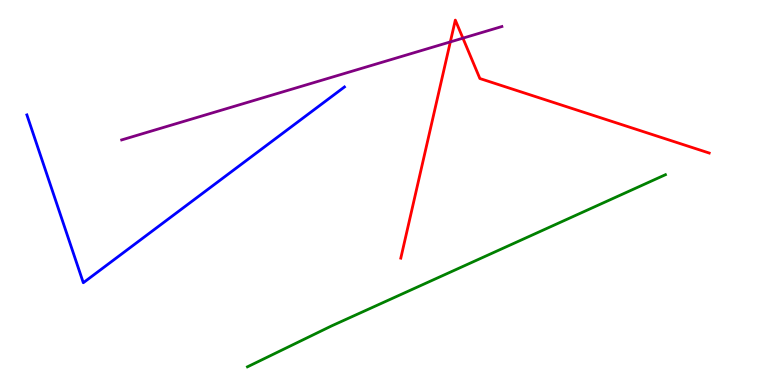[{'lines': ['blue', 'red'], 'intersections': []}, {'lines': ['green', 'red'], 'intersections': []}, {'lines': ['purple', 'red'], 'intersections': [{'x': 5.81, 'y': 8.91}, {'x': 5.97, 'y': 9.01}]}, {'lines': ['blue', 'green'], 'intersections': []}, {'lines': ['blue', 'purple'], 'intersections': []}, {'lines': ['green', 'purple'], 'intersections': []}]